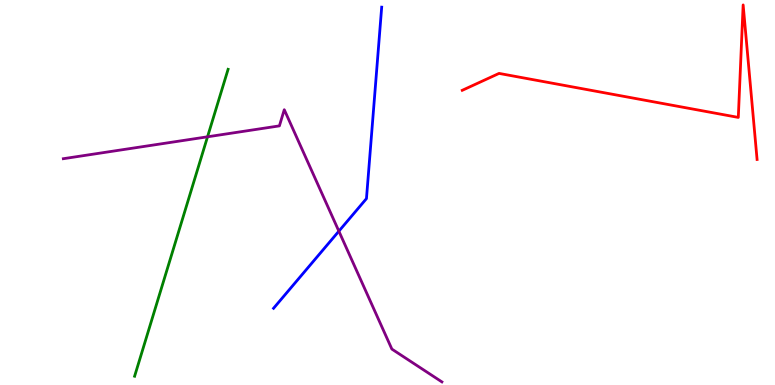[{'lines': ['blue', 'red'], 'intersections': []}, {'lines': ['green', 'red'], 'intersections': []}, {'lines': ['purple', 'red'], 'intersections': []}, {'lines': ['blue', 'green'], 'intersections': []}, {'lines': ['blue', 'purple'], 'intersections': [{'x': 4.37, 'y': 4.0}]}, {'lines': ['green', 'purple'], 'intersections': [{'x': 2.68, 'y': 6.45}]}]